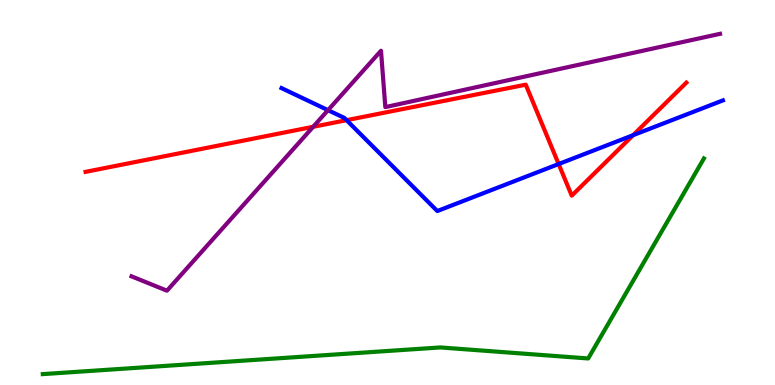[{'lines': ['blue', 'red'], 'intersections': [{'x': 4.47, 'y': 6.88}, {'x': 7.21, 'y': 5.74}, {'x': 8.17, 'y': 6.49}]}, {'lines': ['green', 'red'], 'intersections': []}, {'lines': ['purple', 'red'], 'intersections': [{'x': 4.04, 'y': 6.71}]}, {'lines': ['blue', 'green'], 'intersections': []}, {'lines': ['blue', 'purple'], 'intersections': [{'x': 4.23, 'y': 7.14}]}, {'lines': ['green', 'purple'], 'intersections': []}]